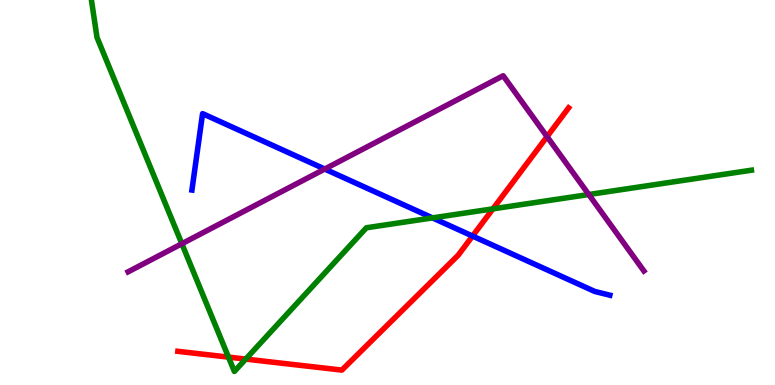[{'lines': ['blue', 'red'], 'intersections': [{'x': 6.1, 'y': 3.87}]}, {'lines': ['green', 'red'], 'intersections': [{'x': 2.95, 'y': 0.724}, {'x': 3.17, 'y': 0.673}, {'x': 6.36, 'y': 4.58}]}, {'lines': ['purple', 'red'], 'intersections': [{'x': 7.06, 'y': 6.45}]}, {'lines': ['blue', 'green'], 'intersections': [{'x': 5.58, 'y': 4.34}]}, {'lines': ['blue', 'purple'], 'intersections': [{'x': 4.19, 'y': 5.61}]}, {'lines': ['green', 'purple'], 'intersections': [{'x': 2.35, 'y': 3.67}, {'x': 7.6, 'y': 4.95}]}]